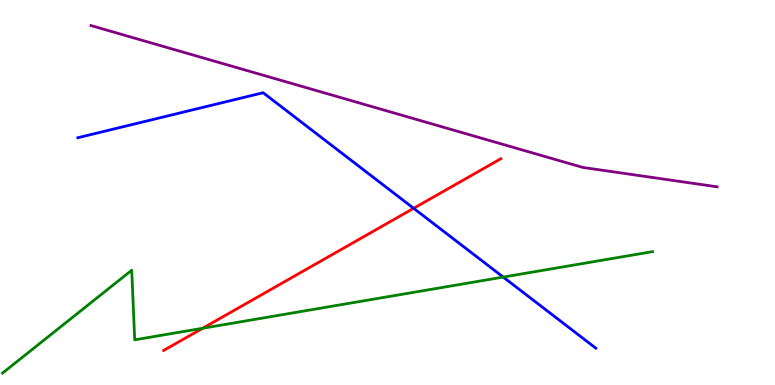[{'lines': ['blue', 'red'], 'intersections': [{'x': 5.34, 'y': 4.59}]}, {'lines': ['green', 'red'], 'intersections': [{'x': 2.62, 'y': 1.47}]}, {'lines': ['purple', 'red'], 'intersections': []}, {'lines': ['blue', 'green'], 'intersections': [{'x': 6.49, 'y': 2.8}]}, {'lines': ['blue', 'purple'], 'intersections': []}, {'lines': ['green', 'purple'], 'intersections': []}]